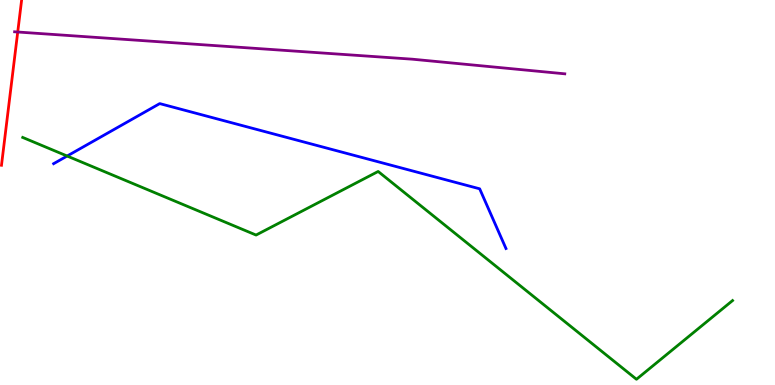[{'lines': ['blue', 'red'], 'intersections': []}, {'lines': ['green', 'red'], 'intersections': []}, {'lines': ['purple', 'red'], 'intersections': [{'x': 0.229, 'y': 9.17}]}, {'lines': ['blue', 'green'], 'intersections': [{'x': 0.866, 'y': 5.95}]}, {'lines': ['blue', 'purple'], 'intersections': []}, {'lines': ['green', 'purple'], 'intersections': []}]